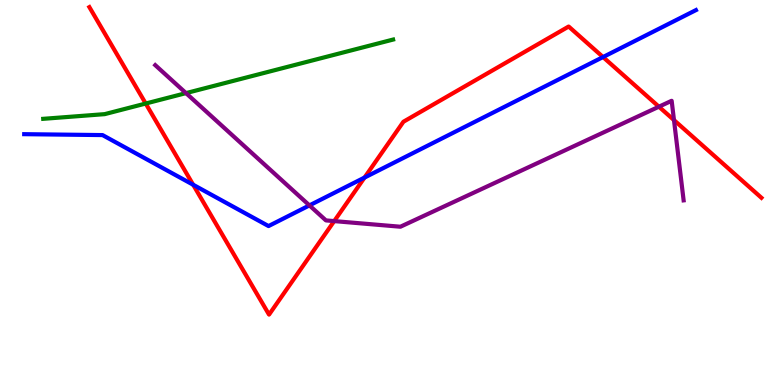[{'lines': ['blue', 'red'], 'intersections': [{'x': 2.49, 'y': 5.2}, {'x': 4.7, 'y': 5.39}, {'x': 7.78, 'y': 8.52}]}, {'lines': ['green', 'red'], 'intersections': [{'x': 1.88, 'y': 7.31}]}, {'lines': ['purple', 'red'], 'intersections': [{'x': 4.31, 'y': 4.26}, {'x': 8.5, 'y': 7.23}, {'x': 8.7, 'y': 6.88}]}, {'lines': ['blue', 'green'], 'intersections': []}, {'lines': ['blue', 'purple'], 'intersections': [{'x': 3.99, 'y': 4.67}]}, {'lines': ['green', 'purple'], 'intersections': [{'x': 2.4, 'y': 7.58}]}]